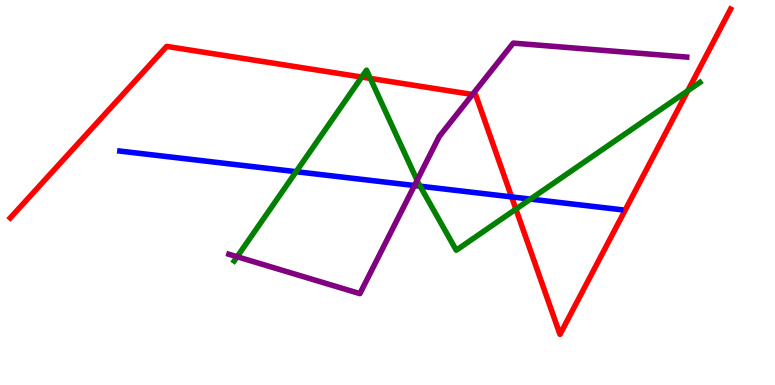[{'lines': ['blue', 'red'], 'intersections': [{'x': 6.6, 'y': 4.89}]}, {'lines': ['green', 'red'], 'intersections': [{'x': 4.67, 'y': 8.0}, {'x': 4.78, 'y': 7.96}, {'x': 6.66, 'y': 4.57}, {'x': 8.87, 'y': 7.64}]}, {'lines': ['purple', 'red'], 'intersections': [{'x': 6.1, 'y': 7.55}]}, {'lines': ['blue', 'green'], 'intersections': [{'x': 3.82, 'y': 5.54}, {'x': 5.42, 'y': 5.16}, {'x': 6.84, 'y': 4.83}]}, {'lines': ['blue', 'purple'], 'intersections': [{'x': 5.35, 'y': 5.18}]}, {'lines': ['green', 'purple'], 'intersections': [{'x': 3.06, 'y': 3.33}, {'x': 5.38, 'y': 5.32}]}]